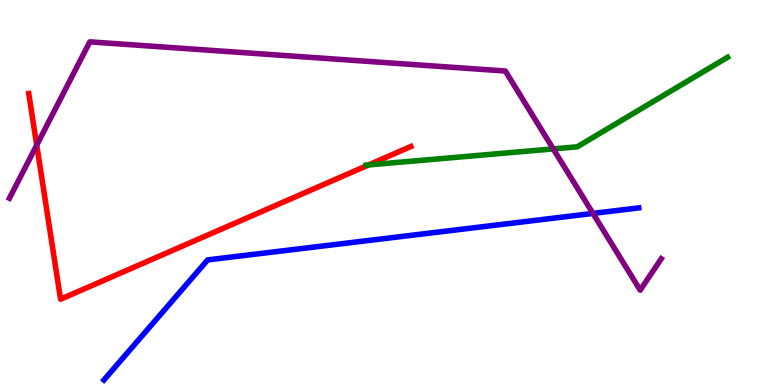[{'lines': ['blue', 'red'], 'intersections': []}, {'lines': ['green', 'red'], 'intersections': [{'x': 4.76, 'y': 5.72}]}, {'lines': ['purple', 'red'], 'intersections': [{'x': 0.474, 'y': 6.23}]}, {'lines': ['blue', 'green'], 'intersections': []}, {'lines': ['blue', 'purple'], 'intersections': [{'x': 7.65, 'y': 4.46}]}, {'lines': ['green', 'purple'], 'intersections': [{'x': 7.14, 'y': 6.13}]}]